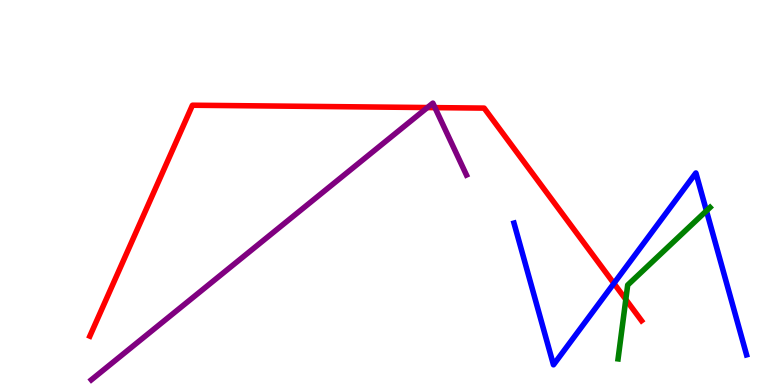[{'lines': ['blue', 'red'], 'intersections': [{'x': 7.92, 'y': 2.64}]}, {'lines': ['green', 'red'], 'intersections': [{'x': 8.07, 'y': 2.22}]}, {'lines': ['purple', 'red'], 'intersections': [{'x': 5.51, 'y': 7.21}, {'x': 5.61, 'y': 7.2}]}, {'lines': ['blue', 'green'], 'intersections': [{'x': 9.12, 'y': 4.52}]}, {'lines': ['blue', 'purple'], 'intersections': []}, {'lines': ['green', 'purple'], 'intersections': []}]